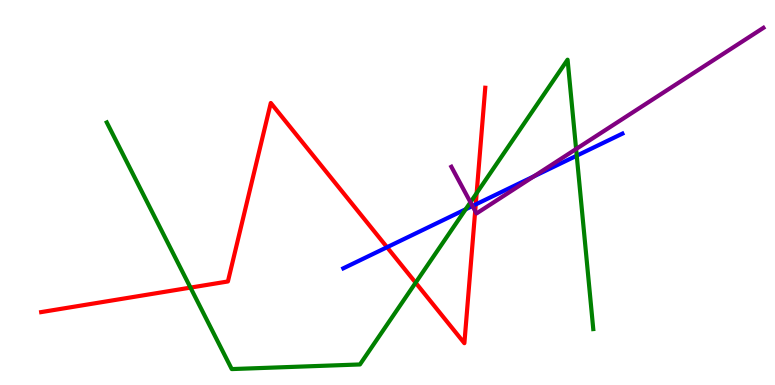[{'lines': ['blue', 'red'], 'intersections': [{'x': 4.99, 'y': 3.58}, {'x': 6.14, 'y': 4.69}]}, {'lines': ['green', 'red'], 'intersections': [{'x': 2.46, 'y': 2.53}, {'x': 5.36, 'y': 2.66}, {'x': 6.15, 'y': 4.98}]}, {'lines': ['purple', 'red'], 'intersections': [{'x': 6.13, 'y': 4.52}]}, {'lines': ['blue', 'green'], 'intersections': [{'x': 6.01, 'y': 4.56}, {'x': 7.44, 'y': 5.96}]}, {'lines': ['blue', 'purple'], 'intersections': [{'x': 6.1, 'y': 4.65}, {'x': 6.89, 'y': 5.42}]}, {'lines': ['green', 'purple'], 'intersections': [{'x': 6.07, 'y': 4.75}, {'x': 7.43, 'y': 6.13}]}]